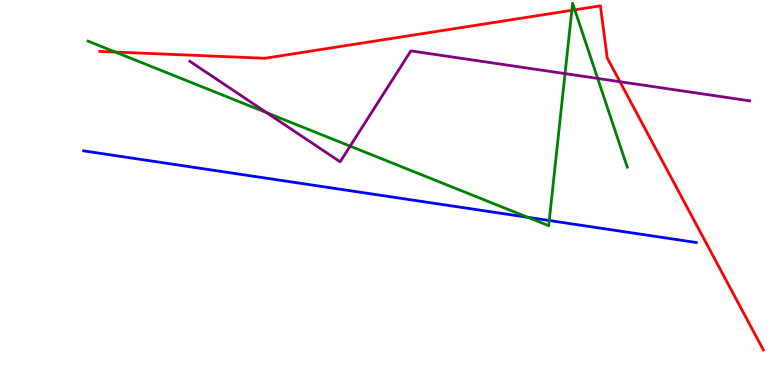[{'lines': ['blue', 'red'], 'intersections': []}, {'lines': ['green', 'red'], 'intersections': [{'x': 1.49, 'y': 8.65}, {'x': 7.38, 'y': 9.73}, {'x': 7.42, 'y': 9.74}]}, {'lines': ['purple', 'red'], 'intersections': [{'x': 8.0, 'y': 7.88}]}, {'lines': ['blue', 'green'], 'intersections': [{'x': 6.81, 'y': 4.36}, {'x': 7.09, 'y': 4.27}]}, {'lines': ['blue', 'purple'], 'intersections': []}, {'lines': ['green', 'purple'], 'intersections': [{'x': 3.44, 'y': 7.07}, {'x': 4.52, 'y': 6.2}, {'x': 7.29, 'y': 8.09}, {'x': 7.71, 'y': 7.96}]}]